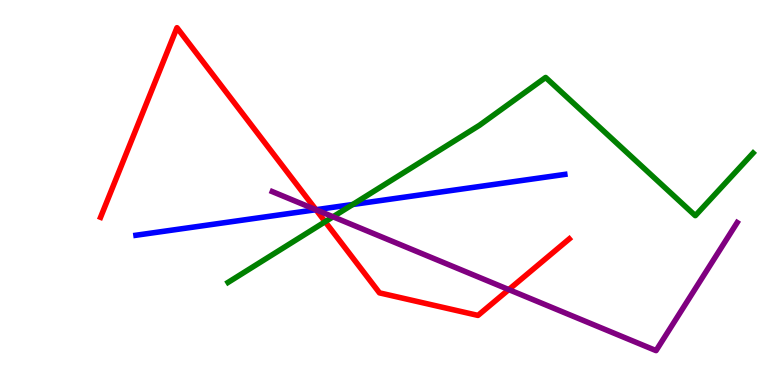[{'lines': ['blue', 'red'], 'intersections': [{'x': 4.08, 'y': 4.55}]}, {'lines': ['green', 'red'], 'intersections': [{'x': 4.2, 'y': 4.24}]}, {'lines': ['purple', 'red'], 'intersections': [{'x': 4.08, 'y': 4.55}, {'x': 6.56, 'y': 2.48}]}, {'lines': ['blue', 'green'], 'intersections': [{'x': 4.55, 'y': 4.69}]}, {'lines': ['blue', 'purple'], 'intersections': [{'x': 4.08, 'y': 4.55}]}, {'lines': ['green', 'purple'], 'intersections': [{'x': 4.3, 'y': 4.37}]}]